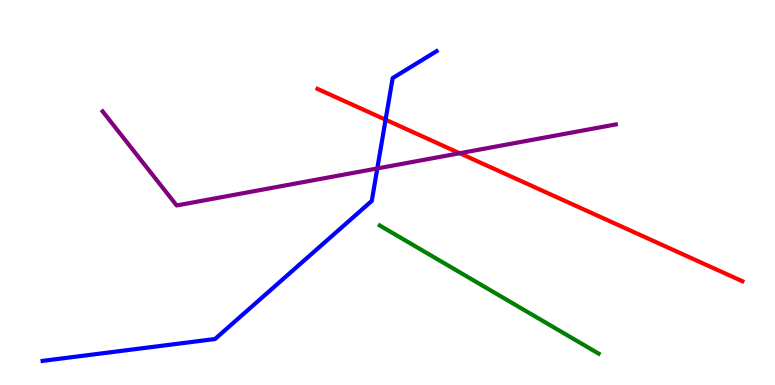[{'lines': ['blue', 'red'], 'intersections': [{'x': 4.98, 'y': 6.89}]}, {'lines': ['green', 'red'], 'intersections': []}, {'lines': ['purple', 'red'], 'intersections': [{'x': 5.93, 'y': 6.02}]}, {'lines': ['blue', 'green'], 'intersections': []}, {'lines': ['blue', 'purple'], 'intersections': [{'x': 4.87, 'y': 5.62}]}, {'lines': ['green', 'purple'], 'intersections': []}]